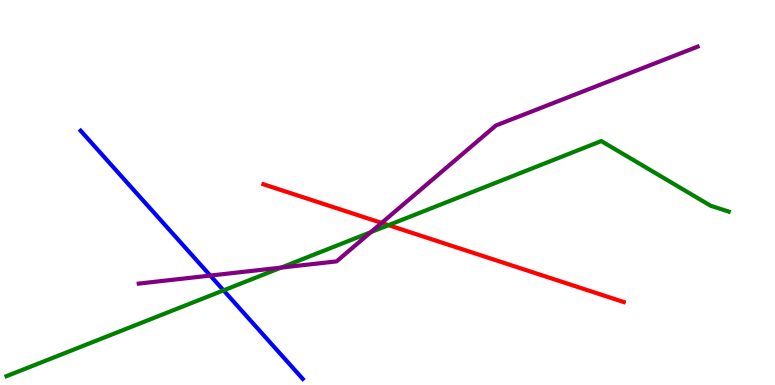[{'lines': ['blue', 'red'], 'intersections': []}, {'lines': ['green', 'red'], 'intersections': [{'x': 5.01, 'y': 4.15}]}, {'lines': ['purple', 'red'], 'intersections': [{'x': 4.92, 'y': 4.21}]}, {'lines': ['blue', 'green'], 'intersections': [{'x': 2.88, 'y': 2.46}]}, {'lines': ['blue', 'purple'], 'intersections': [{'x': 2.71, 'y': 2.84}]}, {'lines': ['green', 'purple'], 'intersections': [{'x': 3.63, 'y': 3.05}, {'x': 4.79, 'y': 3.97}]}]